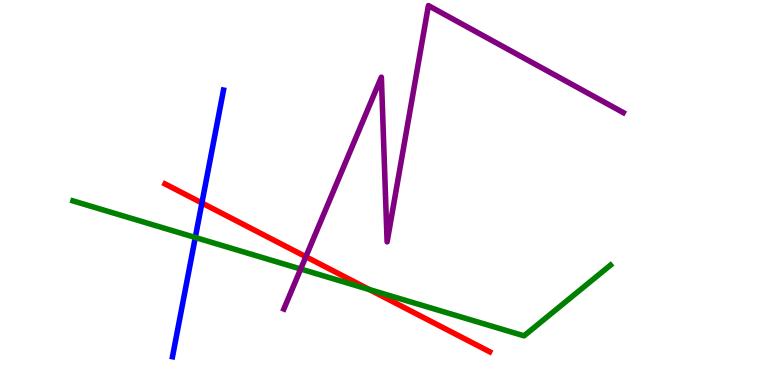[{'lines': ['blue', 'red'], 'intersections': [{'x': 2.61, 'y': 4.73}]}, {'lines': ['green', 'red'], 'intersections': [{'x': 4.77, 'y': 2.48}]}, {'lines': ['purple', 'red'], 'intersections': [{'x': 3.95, 'y': 3.33}]}, {'lines': ['blue', 'green'], 'intersections': [{'x': 2.52, 'y': 3.83}]}, {'lines': ['blue', 'purple'], 'intersections': []}, {'lines': ['green', 'purple'], 'intersections': [{'x': 3.88, 'y': 3.01}]}]